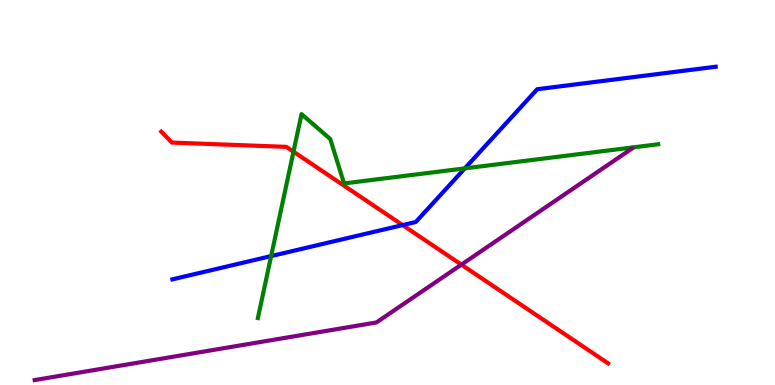[{'lines': ['blue', 'red'], 'intersections': [{'x': 5.2, 'y': 4.15}]}, {'lines': ['green', 'red'], 'intersections': [{'x': 3.79, 'y': 6.06}]}, {'lines': ['purple', 'red'], 'intersections': [{'x': 5.95, 'y': 3.13}]}, {'lines': ['blue', 'green'], 'intersections': [{'x': 3.5, 'y': 3.35}, {'x': 6.0, 'y': 5.63}]}, {'lines': ['blue', 'purple'], 'intersections': []}, {'lines': ['green', 'purple'], 'intersections': []}]